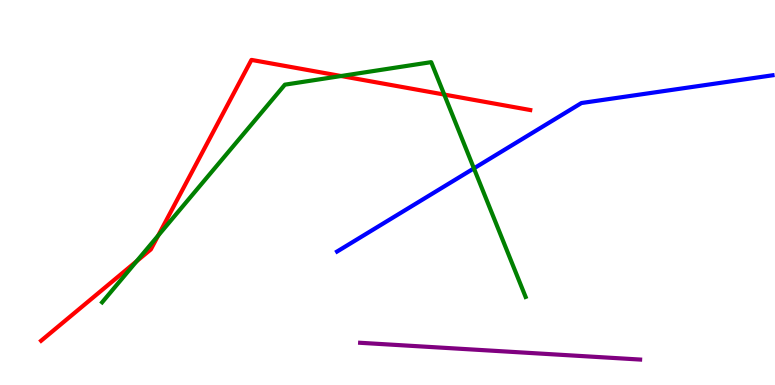[{'lines': ['blue', 'red'], 'intersections': []}, {'lines': ['green', 'red'], 'intersections': [{'x': 1.76, 'y': 3.22}, {'x': 2.04, 'y': 3.88}, {'x': 4.4, 'y': 8.03}, {'x': 5.73, 'y': 7.54}]}, {'lines': ['purple', 'red'], 'intersections': []}, {'lines': ['blue', 'green'], 'intersections': [{'x': 6.12, 'y': 5.63}]}, {'lines': ['blue', 'purple'], 'intersections': []}, {'lines': ['green', 'purple'], 'intersections': []}]